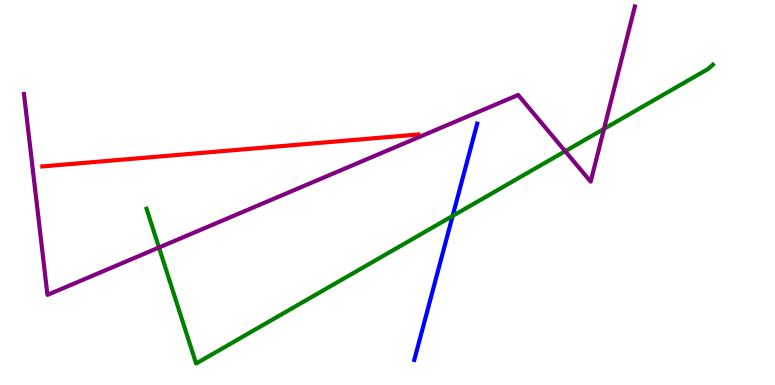[{'lines': ['blue', 'red'], 'intersections': []}, {'lines': ['green', 'red'], 'intersections': []}, {'lines': ['purple', 'red'], 'intersections': []}, {'lines': ['blue', 'green'], 'intersections': [{'x': 5.84, 'y': 4.39}]}, {'lines': ['blue', 'purple'], 'intersections': []}, {'lines': ['green', 'purple'], 'intersections': [{'x': 2.05, 'y': 3.57}, {'x': 7.29, 'y': 6.07}, {'x': 7.79, 'y': 6.65}]}]